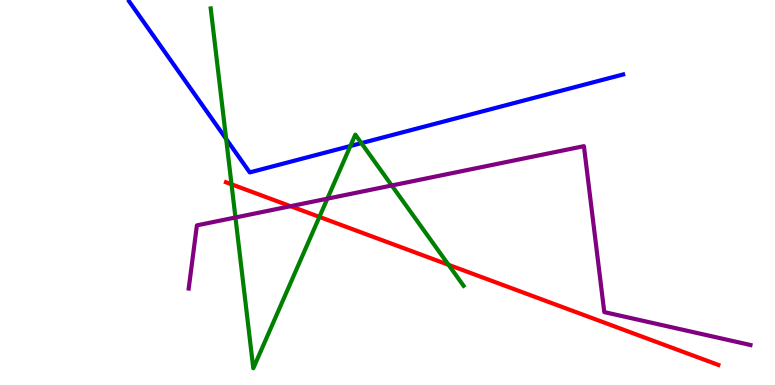[{'lines': ['blue', 'red'], 'intersections': []}, {'lines': ['green', 'red'], 'intersections': [{'x': 2.99, 'y': 5.21}, {'x': 4.12, 'y': 4.37}, {'x': 5.79, 'y': 3.12}]}, {'lines': ['purple', 'red'], 'intersections': [{'x': 3.75, 'y': 4.64}]}, {'lines': ['blue', 'green'], 'intersections': [{'x': 2.92, 'y': 6.39}, {'x': 4.52, 'y': 6.21}, {'x': 4.66, 'y': 6.28}]}, {'lines': ['blue', 'purple'], 'intersections': []}, {'lines': ['green', 'purple'], 'intersections': [{'x': 3.04, 'y': 4.35}, {'x': 4.22, 'y': 4.84}, {'x': 5.05, 'y': 5.18}]}]